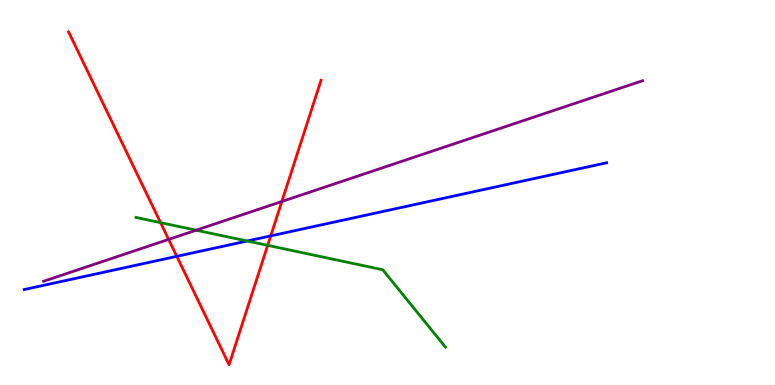[{'lines': ['blue', 'red'], 'intersections': [{'x': 2.28, 'y': 3.34}, {'x': 3.49, 'y': 3.87}]}, {'lines': ['green', 'red'], 'intersections': [{'x': 2.07, 'y': 4.22}, {'x': 3.45, 'y': 3.63}]}, {'lines': ['purple', 'red'], 'intersections': [{'x': 2.18, 'y': 3.78}, {'x': 3.64, 'y': 4.77}]}, {'lines': ['blue', 'green'], 'intersections': [{'x': 3.19, 'y': 3.74}]}, {'lines': ['blue', 'purple'], 'intersections': []}, {'lines': ['green', 'purple'], 'intersections': [{'x': 2.53, 'y': 4.02}]}]